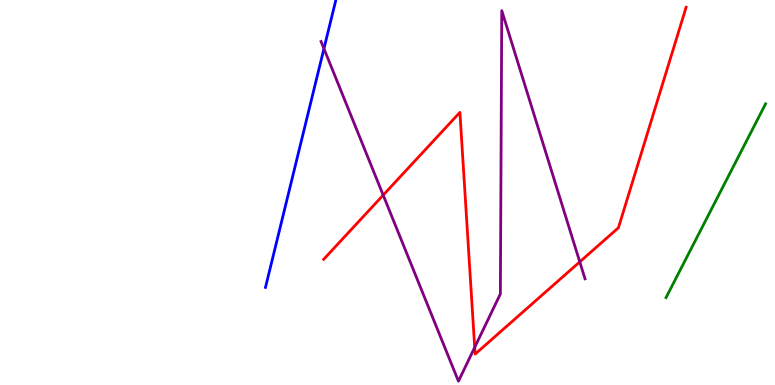[{'lines': ['blue', 'red'], 'intersections': []}, {'lines': ['green', 'red'], 'intersections': []}, {'lines': ['purple', 'red'], 'intersections': [{'x': 4.94, 'y': 4.93}, {'x': 6.13, 'y': 0.977}, {'x': 7.48, 'y': 3.2}]}, {'lines': ['blue', 'green'], 'intersections': []}, {'lines': ['blue', 'purple'], 'intersections': [{'x': 4.18, 'y': 8.74}]}, {'lines': ['green', 'purple'], 'intersections': []}]